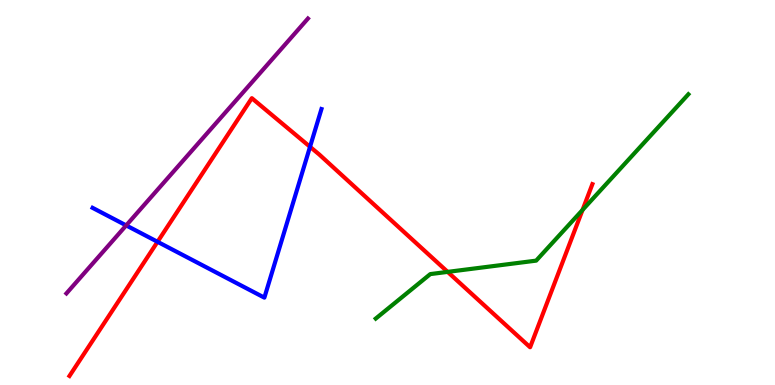[{'lines': ['blue', 'red'], 'intersections': [{'x': 2.03, 'y': 3.72}, {'x': 4.0, 'y': 6.19}]}, {'lines': ['green', 'red'], 'intersections': [{'x': 5.78, 'y': 2.94}, {'x': 7.52, 'y': 4.55}]}, {'lines': ['purple', 'red'], 'intersections': []}, {'lines': ['blue', 'green'], 'intersections': []}, {'lines': ['blue', 'purple'], 'intersections': [{'x': 1.63, 'y': 4.15}]}, {'lines': ['green', 'purple'], 'intersections': []}]